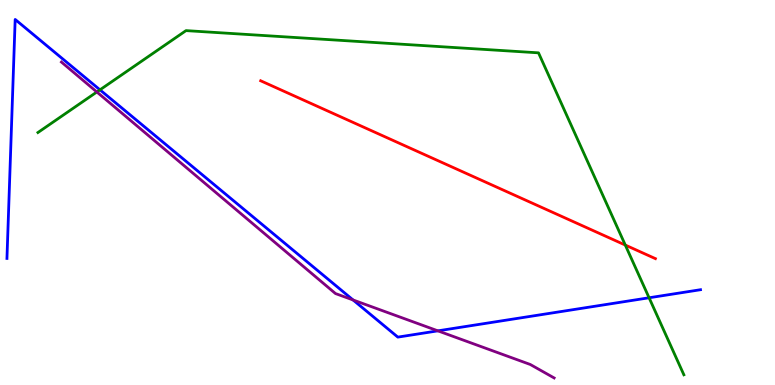[{'lines': ['blue', 'red'], 'intersections': []}, {'lines': ['green', 'red'], 'intersections': [{'x': 8.07, 'y': 3.63}]}, {'lines': ['purple', 'red'], 'intersections': []}, {'lines': ['blue', 'green'], 'intersections': [{'x': 1.29, 'y': 7.67}, {'x': 8.38, 'y': 2.27}]}, {'lines': ['blue', 'purple'], 'intersections': [{'x': 4.56, 'y': 2.21}, {'x': 5.65, 'y': 1.41}]}, {'lines': ['green', 'purple'], 'intersections': [{'x': 1.25, 'y': 7.61}]}]